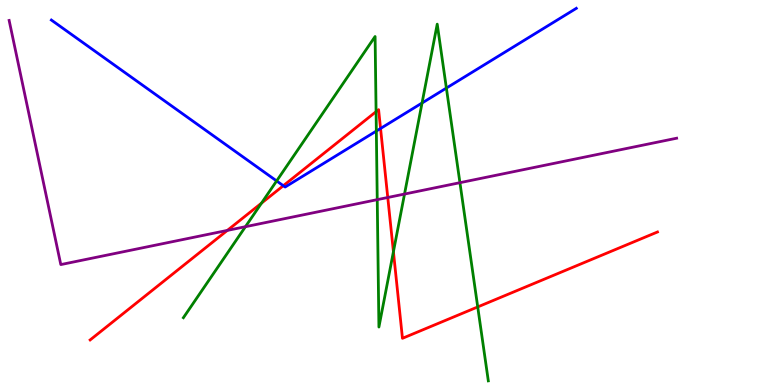[{'lines': ['blue', 'red'], 'intersections': [{'x': 3.66, 'y': 5.18}, {'x': 4.91, 'y': 6.66}]}, {'lines': ['green', 'red'], 'intersections': [{'x': 3.37, 'y': 4.72}, {'x': 4.85, 'y': 7.1}, {'x': 5.08, 'y': 3.46}, {'x': 6.16, 'y': 2.03}]}, {'lines': ['purple', 'red'], 'intersections': [{'x': 2.93, 'y': 4.02}, {'x': 5.0, 'y': 4.87}]}, {'lines': ['blue', 'green'], 'intersections': [{'x': 3.57, 'y': 5.3}, {'x': 4.86, 'y': 6.6}, {'x': 5.45, 'y': 7.32}, {'x': 5.76, 'y': 7.71}]}, {'lines': ['blue', 'purple'], 'intersections': []}, {'lines': ['green', 'purple'], 'intersections': [{'x': 3.17, 'y': 4.11}, {'x': 4.87, 'y': 4.81}, {'x': 5.22, 'y': 4.96}, {'x': 5.93, 'y': 5.25}]}]